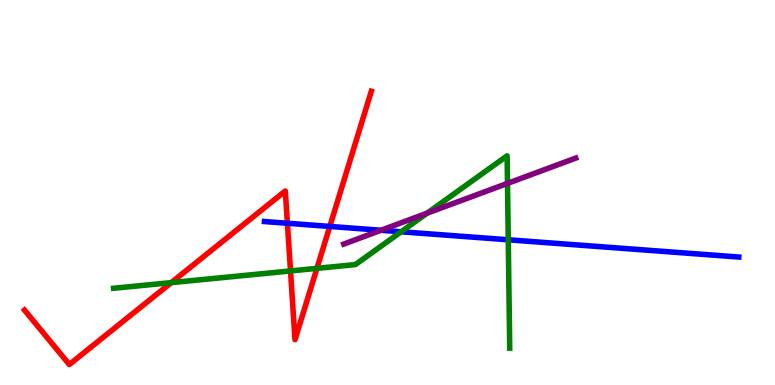[{'lines': ['blue', 'red'], 'intersections': [{'x': 3.71, 'y': 4.2}, {'x': 4.26, 'y': 4.12}]}, {'lines': ['green', 'red'], 'intersections': [{'x': 2.21, 'y': 2.66}, {'x': 3.75, 'y': 2.96}, {'x': 4.09, 'y': 3.03}]}, {'lines': ['purple', 'red'], 'intersections': []}, {'lines': ['blue', 'green'], 'intersections': [{'x': 5.18, 'y': 3.98}, {'x': 6.56, 'y': 3.77}]}, {'lines': ['blue', 'purple'], 'intersections': [{'x': 4.92, 'y': 4.02}]}, {'lines': ['green', 'purple'], 'intersections': [{'x': 5.51, 'y': 4.46}, {'x': 6.55, 'y': 5.24}]}]